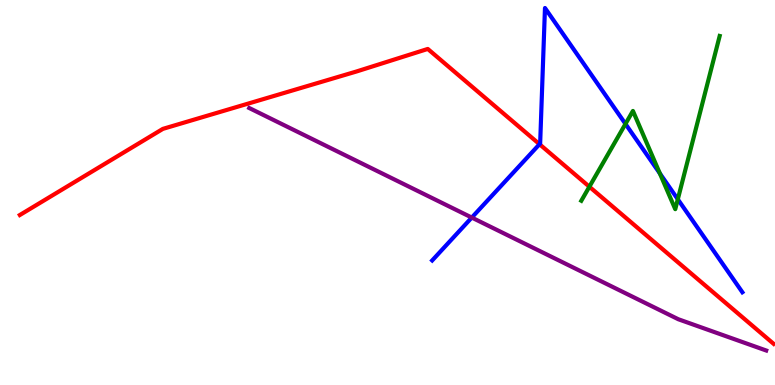[{'lines': ['blue', 'red'], 'intersections': [{'x': 6.96, 'y': 6.25}]}, {'lines': ['green', 'red'], 'intersections': [{'x': 7.6, 'y': 5.15}]}, {'lines': ['purple', 'red'], 'intersections': []}, {'lines': ['blue', 'green'], 'intersections': [{'x': 8.07, 'y': 6.78}, {'x': 8.51, 'y': 5.5}, {'x': 8.75, 'y': 4.82}]}, {'lines': ['blue', 'purple'], 'intersections': [{'x': 6.09, 'y': 4.35}]}, {'lines': ['green', 'purple'], 'intersections': []}]